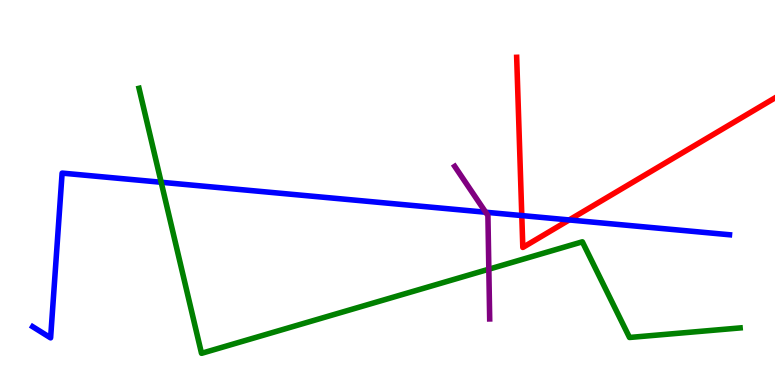[{'lines': ['blue', 'red'], 'intersections': [{'x': 6.73, 'y': 4.4}, {'x': 7.34, 'y': 4.29}]}, {'lines': ['green', 'red'], 'intersections': []}, {'lines': ['purple', 'red'], 'intersections': []}, {'lines': ['blue', 'green'], 'intersections': [{'x': 2.08, 'y': 5.27}]}, {'lines': ['blue', 'purple'], 'intersections': [{'x': 6.27, 'y': 4.49}]}, {'lines': ['green', 'purple'], 'intersections': [{'x': 6.31, 'y': 3.01}]}]